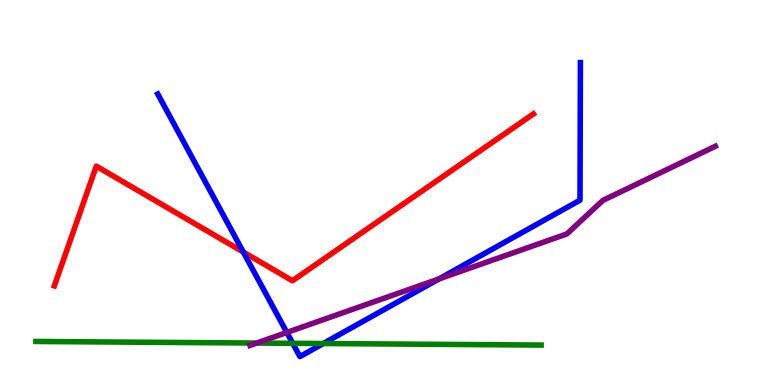[{'lines': ['blue', 'red'], 'intersections': [{'x': 3.14, 'y': 3.45}]}, {'lines': ['green', 'red'], 'intersections': []}, {'lines': ['purple', 'red'], 'intersections': []}, {'lines': ['blue', 'green'], 'intersections': [{'x': 3.78, 'y': 1.08}, {'x': 4.17, 'y': 1.08}]}, {'lines': ['blue', 'purple'], 'intersections': [{'x': 3.7, 'y': 1.36}, {'x': 5.66, 'y': 2.75}]}, {'lines': ['green', 'purple'], 'intersections': [{'x': 3.31, 'y': 1.09}]}]